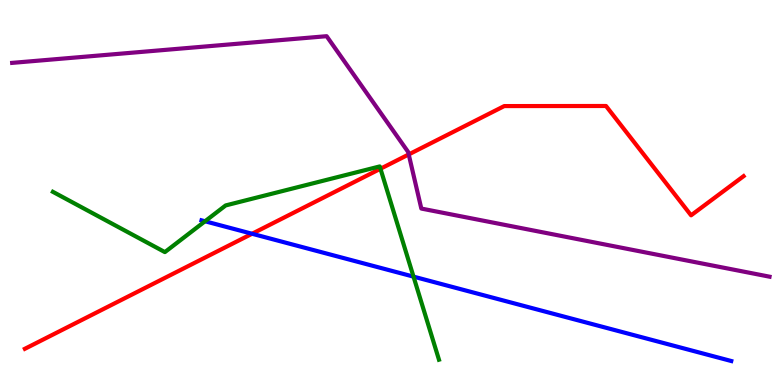[{'lines': ['blue', 'red'], 'intersections': [{'x': 3.25, 'y': 3.93}]}, {'lines': ['green', 'red'], 'intersections': [{'x': 4.91, 'y': 5.62}]}, {'lines': ['purple', 'red'], 'intersections': [{'x': 5.27, 'y': 5.99}]}, {'lines': ['blue', 'green'], 'intersections': [{'x': 2.65, 'y': 4.25}, {'x': 5.34, 'y': 2.81}]}, {'lines': ['blue', 'purple'], 'intersections': []}, {'lines': ['green', 'purple'], 'intersections': []}]